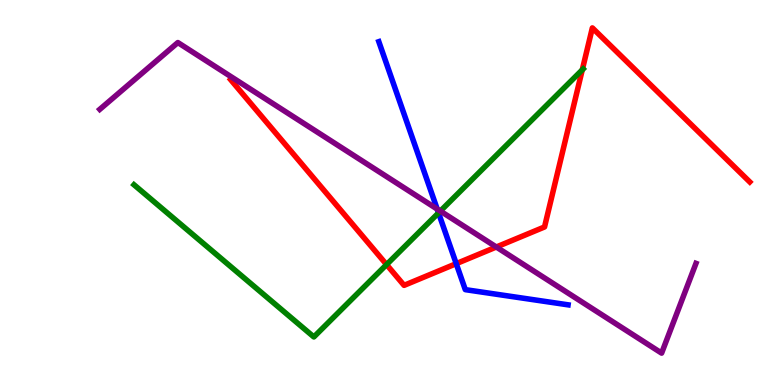[{'lines': ['blue', 'red'], 'intersections': [{'x': 5.89, 'y': 3.15}]}, {'lines': ['green', 'red'], 'intersections': [{'x': 4.99, 'y': 3.13}, {'x': 7.51, 'y': 8.19}]}, {'lines': ['purple', 'red'], 'intersections': [{'x': 6.4, 'y': 3.58}]}, {'lines': ['blue', 'green'], 'intersections': [{'x': 5.66, 'y': 4.47}]}, {'lines': ['blue', 'purple'], 'intersections': [{'x': 5.64, 'y': 4.57}]}, {'lines': ['green', 'purple'], 'intersections': [{'x': 5.68, 'y': 4.52}]}]